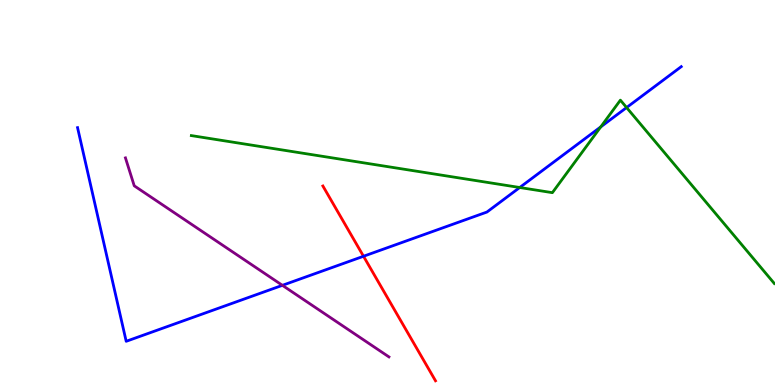[{'lines': ['blue', 'red'], 'intersections': [{'x': 4.69, 'y': 3.34}]}, {'lines': ['green', 'red'], 'intersections': []}, {'lines': ['purple', 'red'], 'intersections': []}, {'lines': ['blue', 'green'], 'intersections': [{'x': 6.71, 'y': 5.13}, {'x': 7.75, 'y': 6.7}, {'x': 8.09, 'y': 7.21}]}, {'lines': ['blue', 'purple'], 'intersections': [{'x': 3.64, 'y': 2.59}]}, {'lines': ['green', 'purple'], 'intersections': []}]